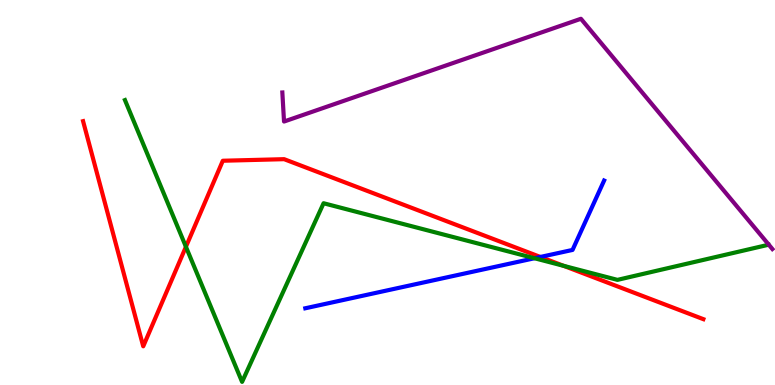[{'lines': ['blue', 'red'], 'intersections': [{'x': 6.97, 'y': 3.33}]}, {'lines': ['green', 'red'], 'intersections': [{'x': 2.4, 'y': 3.59}, {'x': 7.27, 'y': 3.09}]}, {'lines': ['purple', 'red'], 'intersections': []}, {'lines': ['blue', 'green'], 'intersections': [{'x': 6.9, 'y': 3.29}]}, {'lines': ['blue', 'purple'], 'intersections': []}, {'lines': ['green', 'purple'], 'intersections': []}]